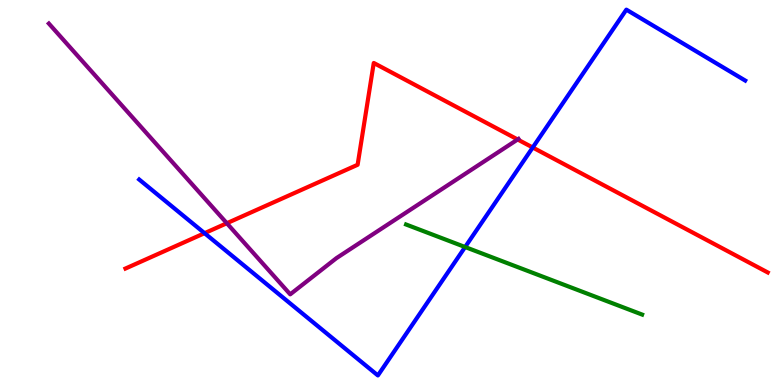[{'lines': ['blue', 'red'], 'intersections': [{'x': 2.64, 'y': 3.94}, {'x': 6.87, 'y': 6.17}]}, {'lines': ['green', 'red'], 'intersections': []}, {'lines': ['purple', 'red'], 'intersections': [{'x': 2.93, 'y': 4.2}, {'x': 6.68, 'y': 6.38}]}, {'lines': ['blue', 'green'], 'intersections': [{'x': 6.0, 'y': 3.58}]}, {'lines': ['blue', 'purple'], 'intersections': []}, {'lines': ['green', 'purple'], 'intersections': []}]